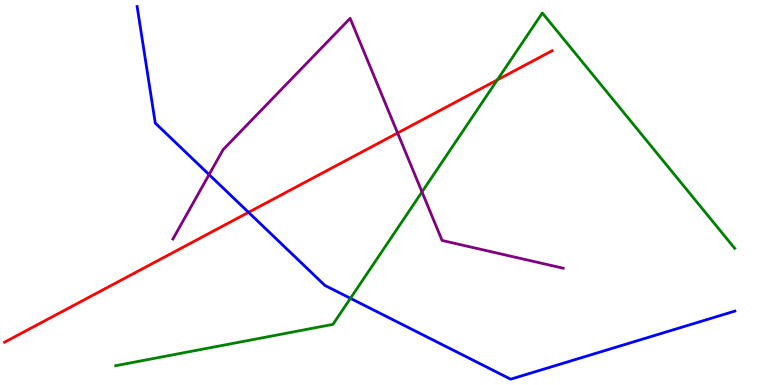[{'lines': ['blue', 'red'], 'intersections': [{'x': 3.21, 'y': 4.48}]}, {'lines': ['green', 'red'], 'intersections': [{'x': 6.42, 'y': 7.92}]}, {'lines': ['purple', 'red'], 'intersections': [{'x': 5.13, 'y': 6.55}]}, {'lines': ['blue', 'green'], 'intersections': [{'x': 4.52, 'y': 2.25}]}, {'lines': ['blue', 'purple'], 'intersections': [{'x': 2.7, 'y': 5.46}]}, {'lines': ['green', 'purple'], 'intersections': [{'x': 5.45, 'y': 5.01}]}]